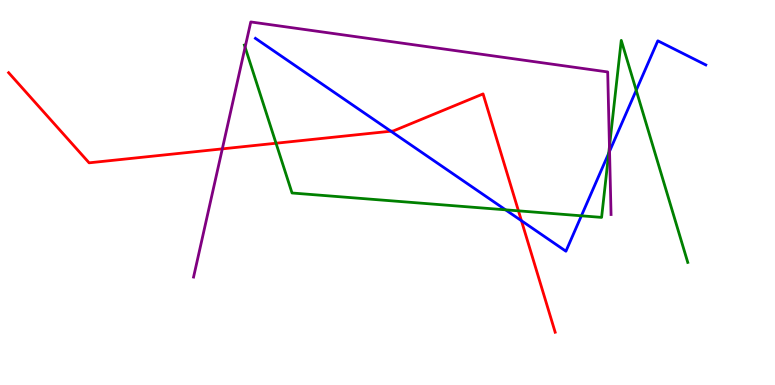[{'lines': ['blue', 'red'], 'intersections': [{'x': 5.04, 'y': 6.59}, {'x': 6.73, 'y': 4.27}]}, {'lines': ['green', 'red'], 'intersections': [{'x': 3.56, 'y': 6.28}, {'x': 6.69, 'y': 4.52}]}, {'lines': ['purple', 'red'], 'intersections': [{'x': 2.87, 'y': 6.13}]}, {'lines': ['blue', 'green'], 'intersections': [{'x': 6.52, 'y': 4.55}, {'x': 7.5, 'y': 4.39}, {'x': 7.85, 'y': 6.02}, {'x': 8.21, 'y': 7.65}]}, {'lines': ['blue', 'purple'], 'intersections': [{'x': 7.87, 'y': 6.07}]}, {'lines': ['green', 'purple'], 'intersections': [{'x': 3.16, 'y': 8.77}, {'x': 7.86, 'y': 6.19}]}]